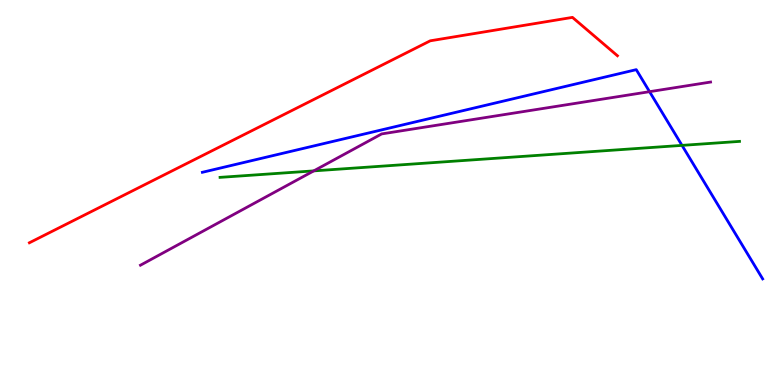[{'lines': ['blue', 'red'], 'intersections': []}, {'lines': ['green', 'red'], 'intersections': []}, {'lines': ['purple', 'red'], 'intersections': []}, {'lines': ['blue', 'green'], 'intersections': [{'x': 8.8, 'y': 6.22}]}, {'lines': ['blue', 'purple'], 'intersections': [{'x': 8.38, 'y': 7.62}]}, {'lines': ['green', 'purple'], 'intersections': [{'x': 4.05, 'y': 5.56}]}]